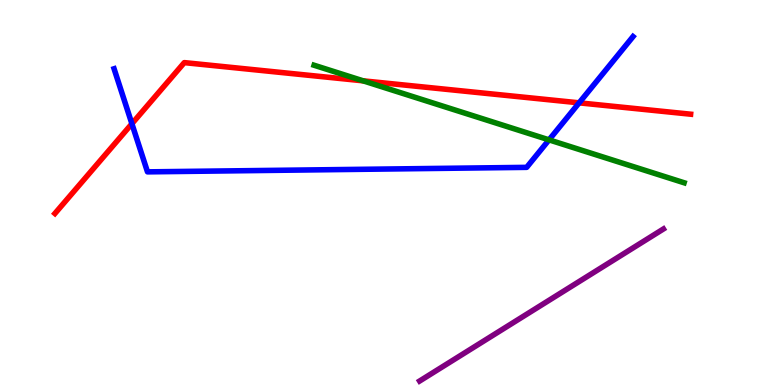[{'lines': ['blue', 'red'], 'intersections': [{'x': 1.7, 'y': 6.79}, {'x': 7.47, 'y': 7.33}]}, {'lines': ['green', 'red'], 'intersections': [{'x': 4.69, 'y': 7.9}]}, {'lines': ['purple', 'red'], 'intersections': []}, {'lines': ['blue', 'green'], 'intersections': [{'x': 7.08, 'y': 6.37}]}, {'lines': ['blue', 'purple'], 'intersections': []}, {'lines': ['green', 'purple'], 'intersections': []}]